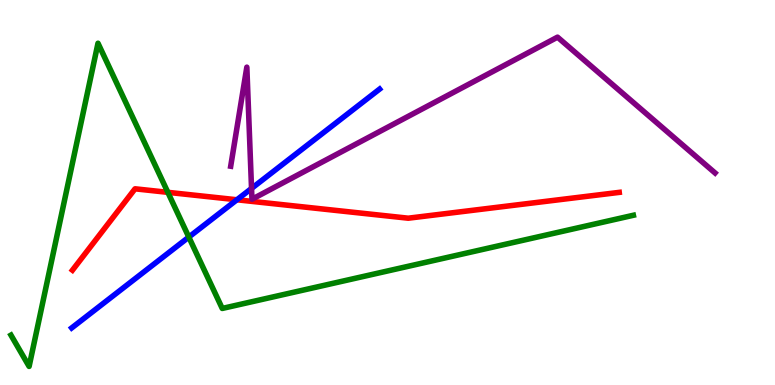[{'lines': ['blue', 'red'], 'intersections': [{'x': 3.06, 'y': 4.81}]}, {'lines': ['green', 'red'], 'intersections': [{'x': 2.17, 'y': 5.0}]}, {'lines': ['purple', 'red'], 'intersections': []}, {'lines': ['blue', 'green'], 'intersections': [{'x': 2.44, 'y': 3.84}]}, {'lines': ['blue', 'purple'], 'intersections': [{'x': 3.25, 'y': 5.11}]}, {'lines': ['green', 'purple'], 'intersections': []}]